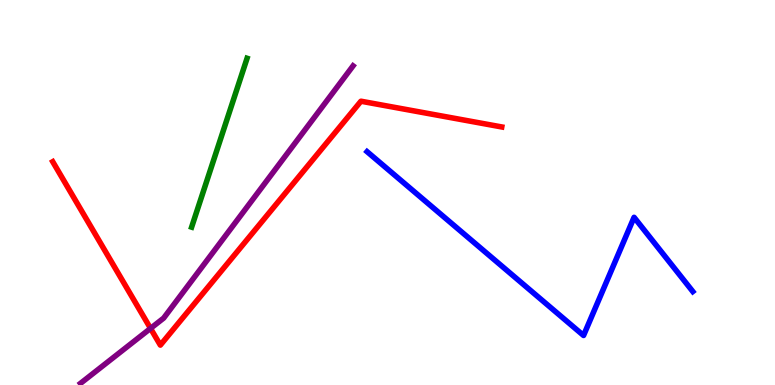[{'lines': ['blue', 'red'], 'intersections': []}, {'lines': ['green', 'red'], 'intersections': []}, {'lines': ['purple', 'red'], 'intersections': [{'x': 1.94, 'y': 1.47}]}, {'lines': ['blue', 'green'], 'intersections': []}, {'lines': ['blue', 'purple'], 'intersections': []}, {'lines': ['green', 'purple'], 'intersections': []}]